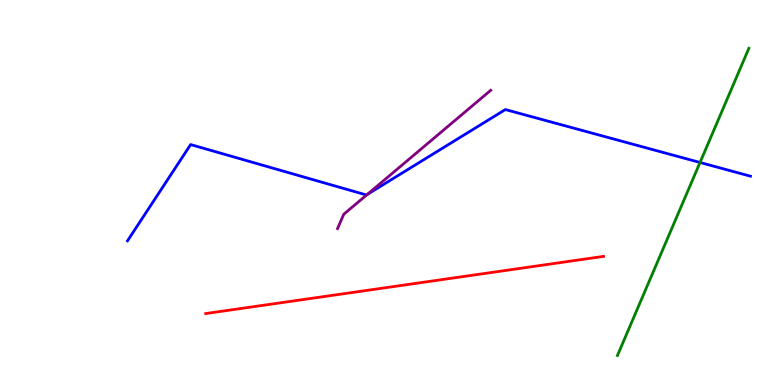[{'lines': ['blue', 'red'], 'intersections': []}, {'lines': ['green', 'red'], 'intersections': []}, {'lines': ['purple', 'red'], 'intersections': []}, {'lines': ['blue', 'green'], 'intersections': [{'x': 9.03, 'y': 5.78}]}, {'lines': ['blue', 'purple'], 'intersections': [{'x': 4.74, 'y': 4.95}]}, {'lines': ['green', 'purple'], 'intersections': []}]